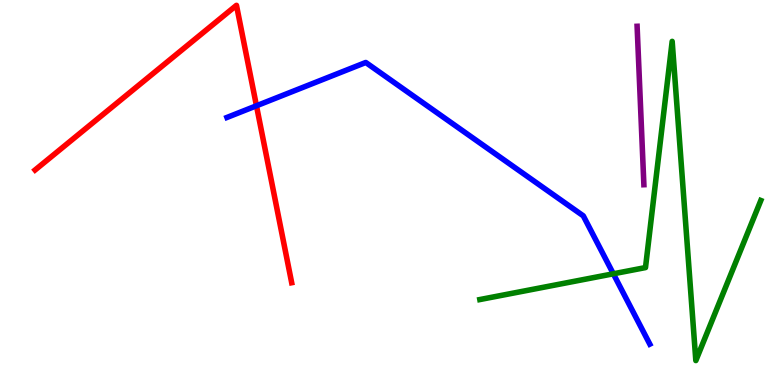[{'lines': ['blue', 'red'], 'intersections': [{'x': 3.31, 'y': 7.25}]}, {'lines': ['green', 'red'], 'intersections': []}, {'lines': ['purple', 'red'], 'intersections': []}, {'lines': ['blue', 'green'], 'intersections': [{'x': 7.91, 'y': 2.89}]}, {'lines': ['blue', 'purple'], 'intersections': []}, {'lines': ['green', 'purple'], 'intersections': []}]